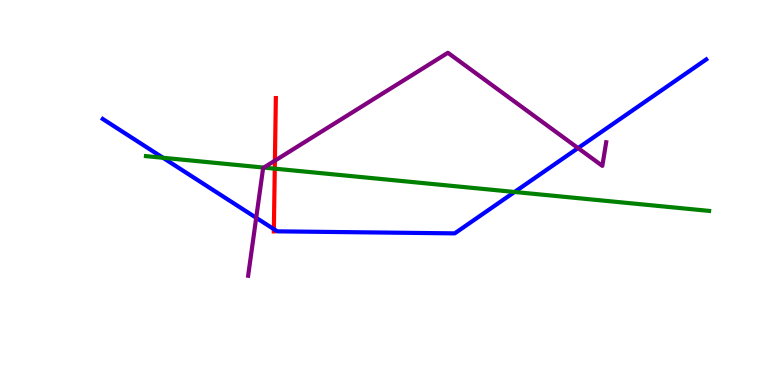[{'lines': ['blue', 'red'], 'intersections': [{'x': 3.53, 'y': 4.05}]}, {'lines': ['green', 'red'], 'intersections': [{'x': 3.55, 'y': 5.62}]}, {'lines': ['purple', 'red'], 'intersections': [{'x': 3.55, 'y': 5.83}]}, {'lines': ['blue', 'green'], 'intersections': [{'x': 2.1, 'y': 5.9}, {'x': 6.64, 'y': 5.01}]}, {'lines': ['blue', 'purple'], 'intersections': [{'x': 3.31, 'y': 4.34}, {'x': 7.46, 'y': 6.15}]}, {'lines': ['green', 'purple'], 'intersections': [{'x': 3.4, 'y': 5.65}]}]